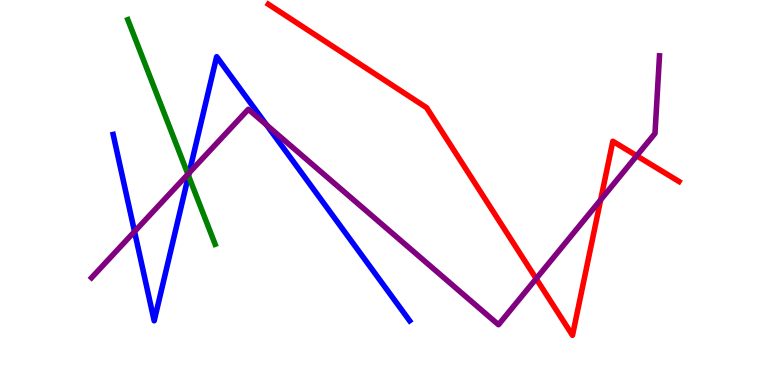[{'lines': ['blue', 'red'], 'intersections': []}, {'lines': ['green', 'red'], 'intersections': []}, {'lines': ['purple', 'red'], 'intersections': [{'x': 6.92, 'y': 2.76}, {'x': 7.75, 'y': 4.81}, {'x': 8.22, 'y': 5.95}]}, {'lines': ['blue', 'green'], 'intersections': [{'x': 2.43, 'y': 5.44}]}, {'lines': ['blue', 'purple'], 'intersections': [{'x': 1.74, 'y': 3.99}, {'x': 2.44, 'y': 5.51}, {'x': 3.44, 'y': 6.75}]}, {'lines': ['green', 'purple'], 'intersections': [{'x': 2.42, 'y': 5.47}]}]